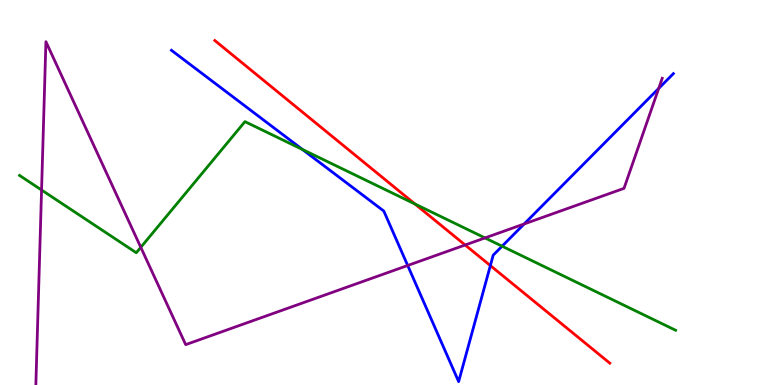[{'lines': ['blue', 'red'], 'intersections': [{'x': 6.33, 'y': 3.1}]}, {'lines': ['green', 'red'], 'intersections': [{'x': 5.35, 'y': 4.7}]}, {'lines': ['purple', 'red'], 'intersections': [{'x': 6.0, 'y': 3.64}]}, {'lines': ['blue', 'green'], 'intersections': [{'x': 3.9, 'y': 6.12}, {'x': 6.48, 'y': 3.61}]}, {'lines': ['blue', 'purple'], 'intersections': [{'x': 5.26, 'y': 3.1}, {'x': 6.76, 'y': 4.18}, {'x': 8.5, 'y': 7.7}]}, {'lines': ['green', 'purple'], 'intersections': [{'x': 0.536, 'y': 5.06}, {'x': 1.82, 'y': 3.58}, {'x': 6.26, 'y': 3.82}]}]